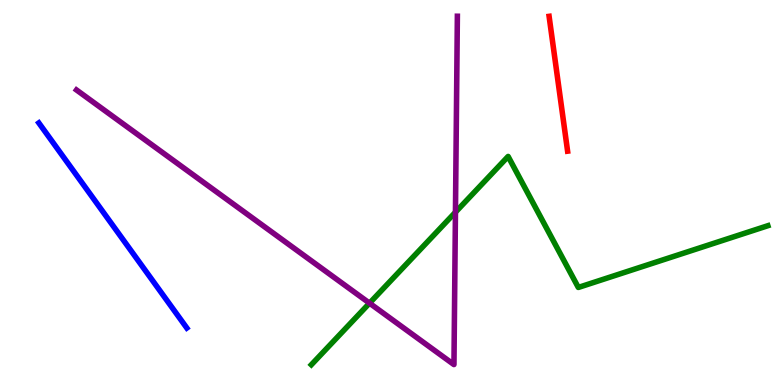[{'lines': ['blue', 'red'], 'intersections': []}, {'lines': ['green', 'red'], 'intersections': []}, {'lines': ['purple', 'red'], 'intersections': []}, {'lines': ['blue', 'green'], 'intersections': []}, {'lines': ['blue', 'purple'], 'intersections': []}, {'lines': ['green', 'purple'], 'intersections': [{'x': 4.77, 'y': 2.13}, {'x': 5.88, 'y': 4.49}]}]